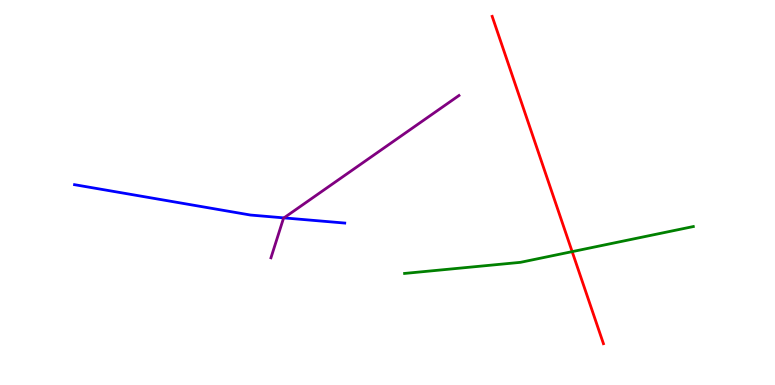[{'lines': ['blue', 'red'], 'intersections': []}, {'lines': ['green', 'red'], 'intersections': [{'x': 7.38, 'y': 3.46}]}, {'lines': ['purple', 'red'], 'intersections': []}, {'lines': ['blue', 'green'], 'intersections': []}, {'lines': ['blue', 'purple'], 'intersections': [{'x': 3.66, 'y': 4.34}]}, {'lines': ['green', 'purple'], 'intersections': []}]